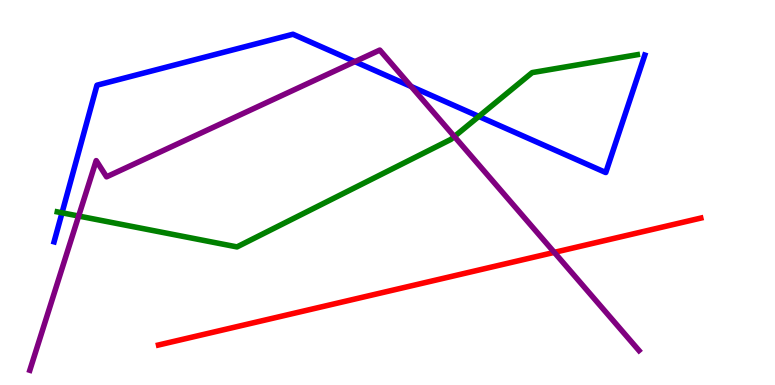[{'lines': ['blue', 'red'], 'intersections': []}, {'lines': ['green', 'red'], 'intersections': []}, {'lines': ['purple', 'red'], 'intersections': [{'x': 7.15, 'y': 3.44}]}, {'lines': ['blue', 'green'], 'intersections': [{'x': 0.8, 'y': 4.47}, {'x': 6.18, 'y': 6.98}]}, {'lines': ['blue', 'purple'], 'intersections': [{'x': 4.58, 'y': 8.4}, {'x': 5.31, 'y': 7.75}]}, {'lines': ['green', 'purple'], 'intersections': [{'x': 1.01, 'y': 4.39}, {'x': 5.86, 'y': 6.45}]}]